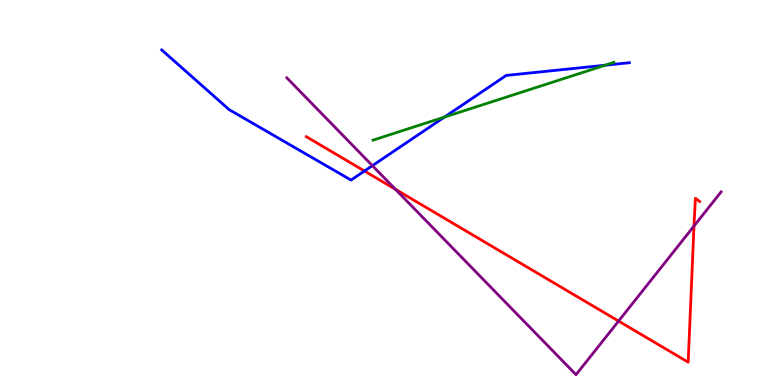[{'lines': ['blue', 'red'], 'intersections': [{'x': 4.7, 'y': 5.56}]}, {'lines': ['green', 'red'], 'intersections': []}, {'lines': ['purple', 'red'], 'intersections': [{'x': 5.1, 'y': 5.08}, {'x': 7.98, 'y': 1.66}, {'x': 8.95, 'y': 4.13}]}, {'lines': ['blue', 'green'], 'intersections': [{'x': 5.73, 'y': 6.96}, {'x': 7.81, 'y': 8.31}]}, {'lines': ['blue', 'purple'], 'intersections': [{'x': 4.81, 'y': 5.7}]}, {'lines': ['green', 'purple'], 'intersections': []}]